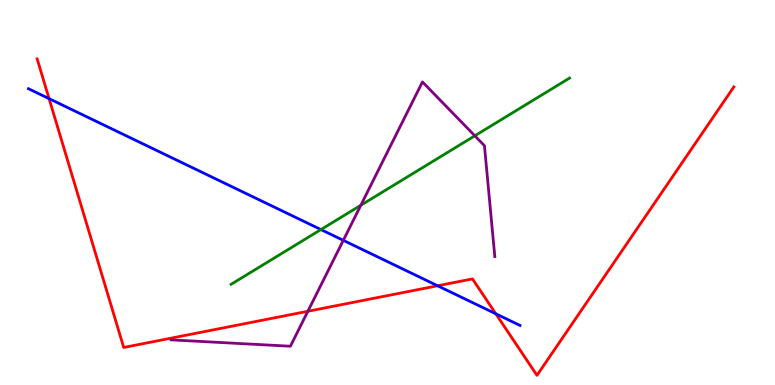[{'lines': ['blue', 'red'], 'intersections': [{'x': 0.633, 'y': 7.44}, {'x': 5.65, 'y': 2.58}, {'x': 6.4, 'y': 1.85}]}, {'lines': ['green', 'red'], 'intersections': []}, {'lines': ['purple', 'red'], 'intersections': [{'x': 3.97, 'y': 1.92}]}, {'lines': ['blue', 'green'], 'intersections': [{'x': 4.14, 'y': 4.04}]}, {'lines': ['blue', 'purple'], 'intersections': [{'x': 4.43, 'y': 3.76}]}, {'lines': ['green', 'purple'], 'intersections': [{'x': 4.66, 'y': 4.67}, {'x': 6.13, 'y': 6.47}]}]